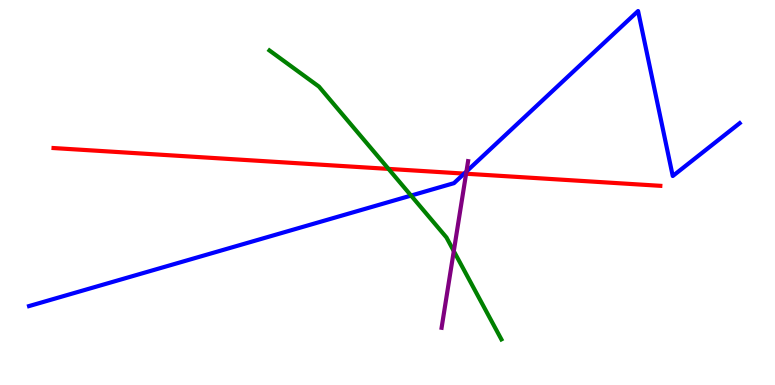[{'lines': ['blue', 'red'], 'intersections': [{'x': 5.99, 'y': 5.49}]}, {'lines': ['green', 'red'], 'intersections': [{'x': 5.01, 'y': 5.61}]}, {'lines': ['purple', 'red'], 'intersections': [{'x': 6.01, 'y': 5.49}]}, {'lines': ['blue', 'green'], 'intersections': [{'x': 5.3, 'y': 4.92}]}, {'lines': ['blue', 'purple'], 'intersections': [{'x': 6.02, 'y': 5.55}]}, {'lines': ['green', 'purple'], 'intersections': [{'x': 5.86, 'y': 3.48}]}]